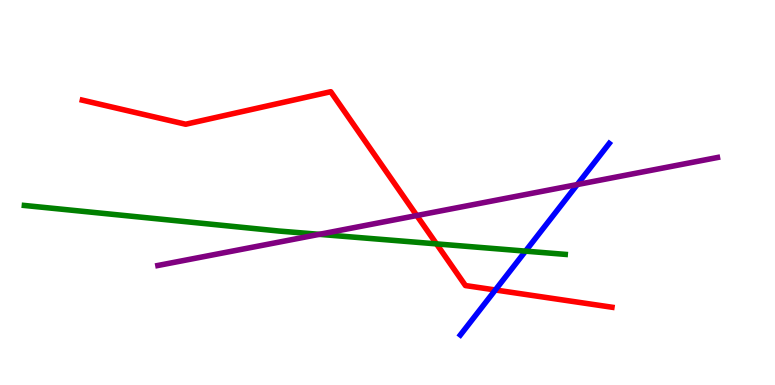[{'lines': ['blue', 'red'], 'intersections': [{'x': 6.39, 'y': 2.47}]}, {'lines': ['green', 'red'], 'intersections': [{'x': 5.63, 'y': 3.67}]}, {'lines': ['purple', 'red'], 'intersections': [{'x': 5.38, 'y': 4.4}]}, {'lines': ['blue', 'green'], 'intersections': [{'x': 6.78, 'y': 3.48}]}, {'lines': ['blue', 'purple'], 'intersections': [{'x': 7.45, 'y': 5.21}]}, {'lines': ['green', 'purple'], 'intersections': [{'x': 4.12, 'y': 3.91}]}]